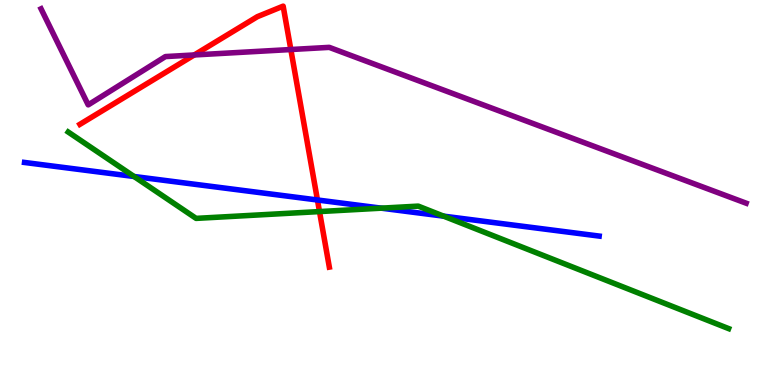[{'lines': ['blue', 'red'], 'intersections': [{'x': 4.1, 'y': 4.81}]}, {'lines': ['green', 'red'], 'intersections': [{'x': 4.12, 'y': 4.5}]}, {'lines': ['purple', 'red'], 'intersections': [{'x': 2.51, 'y': 8.57}, {'x': 3.75, 'y': 8.71}]}, {'lines': ['blue', 'green'], 'intersections': [{'x': 1.73, 'y': 5.42}, {'x': 4.92, 'y': 4.59}, {'x': 5.72, 'y': 4.39}]}, {'lines': ['blue', 'purple'], 'intersections': []}, {'lines': ['green', 'purple'], 'intersections': []}]